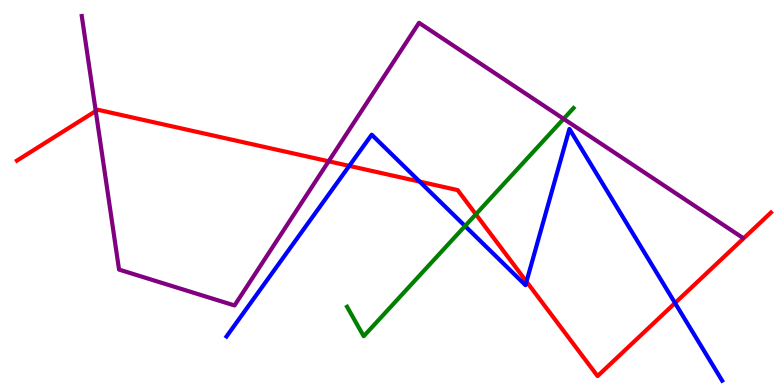[{'lines': ['blue', 'red'], 'intersections': [{'x': 4.51, 'y': 5.69}, {'x': 5.41, 'y': 5.28}, {'x': 6.79, 'y': 2.69}, {'x': 8.71, 'y': 2.13}]}, {'lines': ['green', 'red'], 'intersections': [{'x': 6.14, 'y': 4.43}]}, {'lines': ['purple', 'red'], 'intersections': [{'x': 1.24, 'y': 7.12}, {'x': 4.24, 'y': 5.81}]}, {'lines': ['blue', 'green'], 'intersections': [{'x': 6.0, 'y': 4.13}]}, {'lines': ['blue', 'purple'], 'intersections': []}, {'lines': ['green', 'purple'], 'intersections': [{'x': 7.27, 'y': 6.91}]}]